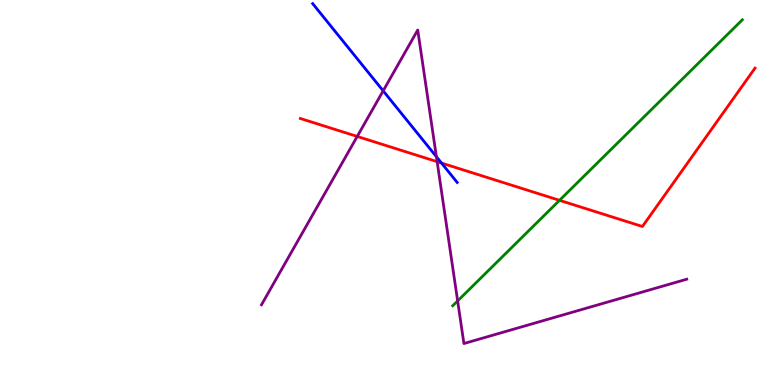[{'lines': ['blue', 'red'], 'intersections': [{'x': 5.7, 'y': 5.76}]}, {'lines': ['green', 'red'], 'intersections': [{'x': 7.22, 'y': 4.8}]}, {'lines': ['purple', 'red'], 'intersections': [{'x': 4.61, 'y': 6.46}, {'x': 5.64, 'y': 5.8}]}, {'lines': ['blue', 'green'], 'intersections': []}, {'lines': ['blue', 'purple'], 'intersections': [{'x': 4.94, 'y': 7.64}, {'x': 5.63, 'y': 5.93}]}, {'lines': ['green', 'purple'], 'intersections': [{'x': 5.91, 'y': 2.18}]}]